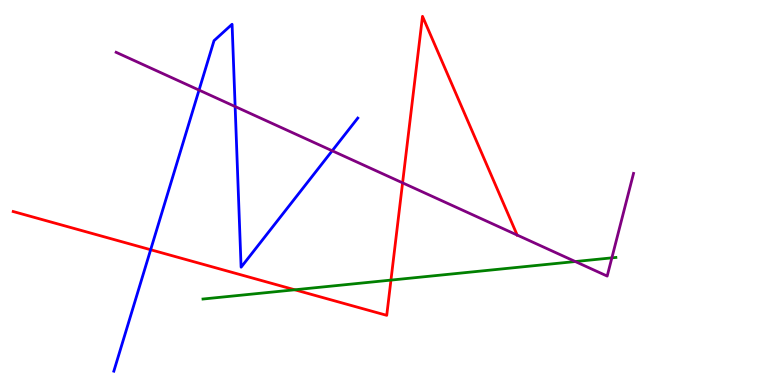[{'lines': ['blue', 'red'], 'intersections': [{'x': 1.94, 'y': 3.51}]}, {'lines': ['green', 'red'], 'intersections': [{'x': 3.8, 'y': 2.47}, {'x': 5.04, 'y': 2.72}]}, {'lines': ['purple', 'red'], 'intersections': [{'x': 5.19, 'y': 5.25}, {'x': 6.67, 'y': 3.89}]}, {'lines': ['blue', 'green'], 'intersections': []}, {'lines': ['blue', 'purple'], 'intersections': [{'x': 2.57, 'y': 7.66}, {'x': 3.03, 'y': 7.23}, {'x': 4.29, 'y': 6.08}]}, {'lines': ['green', 'purple'], 'intersections': [{'x': 7.42, 'y': 3.21}, {'x': 7.89, 'y': 3.3}]}]